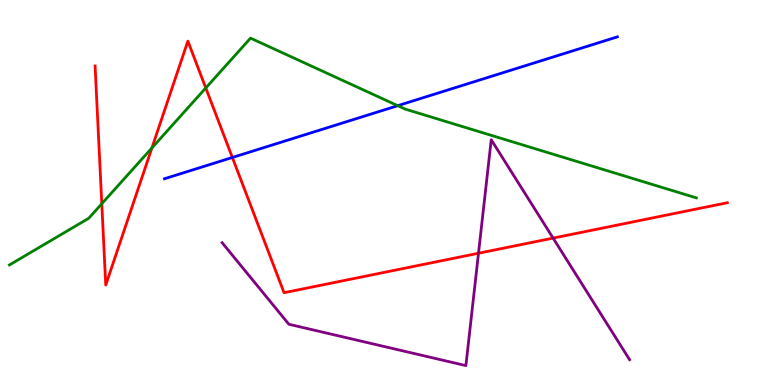[{'lines': ['blue', 'red'], 'intersections': [{'x': 3.0, 'y': 5.91}]}, {'lines': ['green', 'red'], 'intersections': [{'x': 1.31, 'y': 4.71}, {'x': 1.96, 'y': 6.16}, {'x': 2.66, 'y': 7.72}]}, {'lines': ['purple', 'red'], 'intersections': [{'x': 6.17, 'y': 3.42}, {'x': 7.14, 'y': 3.82}]}, {'lines': ['blue', 'green'], 'intersections': [{'x': 5.13, 'y': 7.26}]}, {'lines': ['blue', 'purple'], 'intersections': []}, {'lines': ['green', 'purple'], 'intersections': []}]